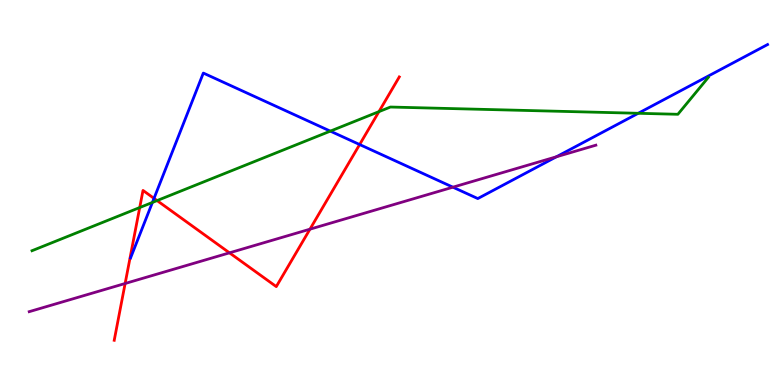[{'lines': ['blue', 'red'], 'intersections': [{'x': 1.99, 'y': 4.85}, {'x': 4.64, 'y': 6.25}]}, {'lines': ['green', 'red'], 'intersections': [{'x': 1.8, 'y': 4.61}, {'x': 2.03, 'y': 4.79}, {'x': 4.89, 'y': 7.1}]}, {'lines': ['purple', 'red'], 'intersections': [{'x': 1.61, 'y': 2.64}, {'x': 2.96, 'y': 3.43}, {'x': 4.0, 'y': 4.05}]}, {'lines': ['blue', 'green'], 'intersections': [{'x': 1.97, 'y': 4.74}, {'x': 4.26, 'y': 6.59}, {'x': 8.24, 'y': 7.06}]}, {'lines': ['blue', 'purple'], 'intersections': [{'x': 5.84, 'y': 5.14}, {'x': 7.18, 'y': 5.93}]}, {'lines': ['green', 'purple'], 'intersections': []}]